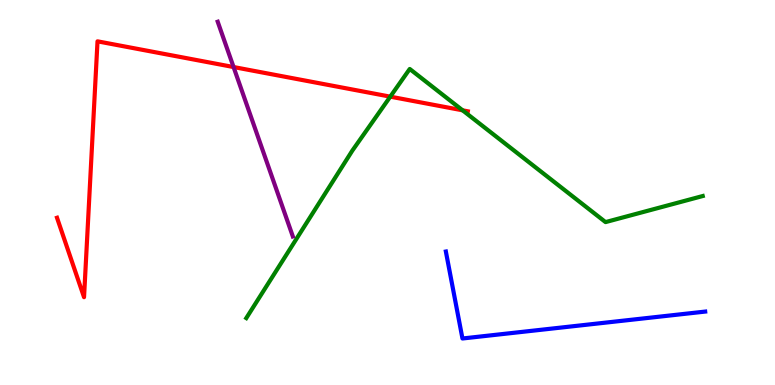[{'lines': ['blue', 'red'], 'intersections': []}, {'lines': ['green', 'red'], 'intersections': [{'x': 5.04, 'y': 7.49}, {'x': 5.97, 'y': 7.13}]}, {'lines': ['purple', 'red'], 'intersections': [{'x': 3.01, 'y': 8.26}]}, {'lines': ['blue', 'green'], 'intersections': []}, {'lines': ['blue', 'purple'], 'intersections': []}, {'lines': ['green', 'purple'], 'intersections': []}]